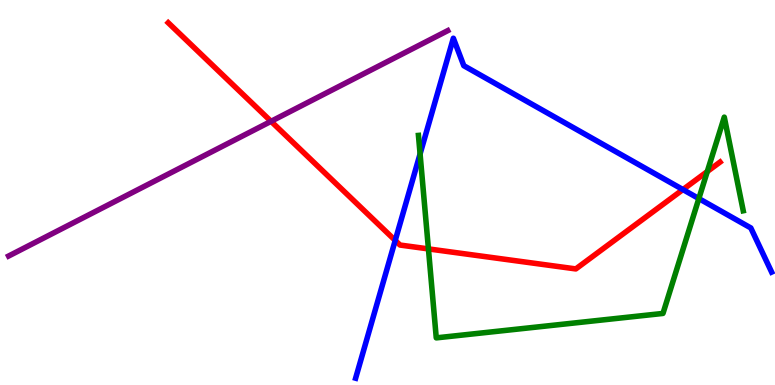[{'lines': ['blue', 'red'], 'intersections': [{'x': 5.1, 'y': 3.76}, {'x': 8.81, 'y': 5.08}]}, {'lines': ['green', 'red'], 'intersections': [{'x': 5.53, 'y': 3.54}, {'x': 9.13, 'y': 5.54}]}, {'lines': ['purple', 'red'], 'intersections': [{'x': 3.5, 'y': 6.85}]}, {'lines': ['blue', 'green'], 'intersections': [{'x': 5.42, 'y': 6.0}, {'x': 9.02, 'y': 4.84}]}, {'lines': ['blue', 'purple'], 'intersections': []}, {'lines': ['green', 'purple'], 'intersections': []}]